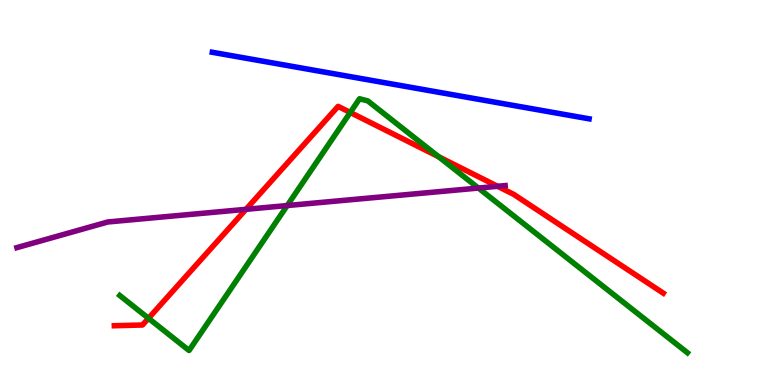[{'lines': ['blue', 'red'], 'intersections': []}, {'lines': ['green', 'red'], 'intersections': [{'x': 1.92, 'y': 1.73}, {'x': 4.52, 'y': 7.08}, {'x': 5.66, 'y': 5.93}]}, {'lines': ['purple', 'red'], 'intersections': [{'x': 3.17, 'y': 4.56}, {'x': 6.42, 'y': 5.16}]}, {'lines': ['blue', 'green'], 'intersections': []}, {'lines': ['blue', 'purple'], 'intersections': []}, {'lines': ['green', 'purple'], 'intersections': [{'x': 3.71, 'y': 4.66}, {'x': 6.17, 'y': 5.12}]}]